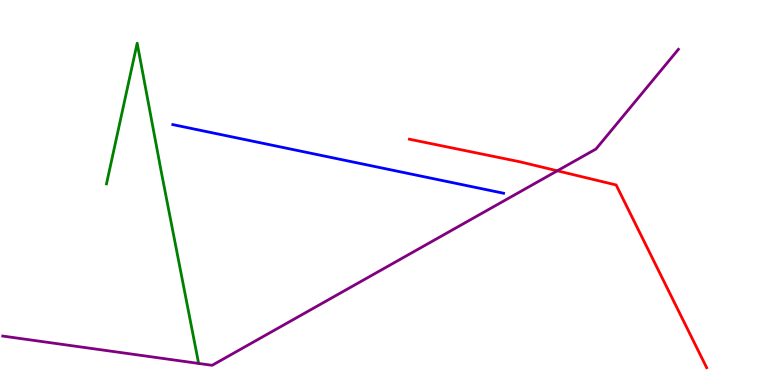[{'lines': ['blue', 'red'], 'intersections': []}, {'lines': ['green', 'red'], 'intersections': []}, {'lines': ['purple', 'red'], 'intersections': [{'x': 7.19, 'y': 5.56}]}, {'lines': ['blue', 'green'], 'intersections': []}, {'lines': ['blue', 'purple'], 'intersections': []}, {'lines': ['green', 'purple'], 'intersections': []}]